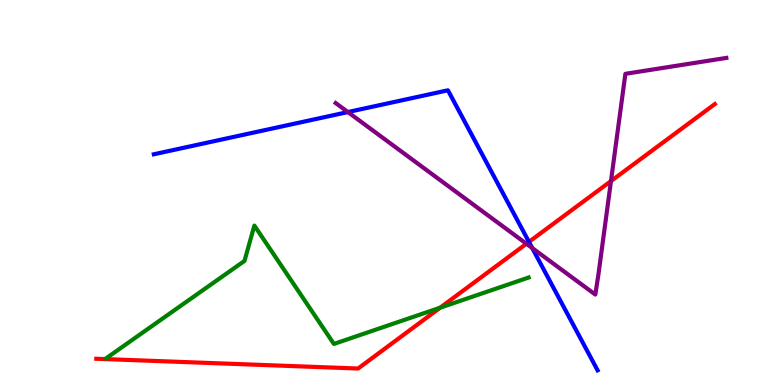[{'lines': ['blue', 'red'], 'intersections': [{'x': 6.83, 'y': 3.72}]}, {'lines': ['green', 'red'], 'intersections': [{'x': 5.68, 'y': 2.01}]}, {'lines': ['purple', 'red'], 'intersections': [{'x': 6.79, 'y': 3.67}, {'x': 7.88, 'y': 5.3}]}, {'lines': ['blue', 'green'], 'intersections': []}, {'lines': ['blue', 'purple'], 'intersections': [{'x': 4.49, 'y': 7.09}, {'x': 6.87, 'y': 3.56}]}, {'lines': ['green', 'purple'], 'intersections': []}]